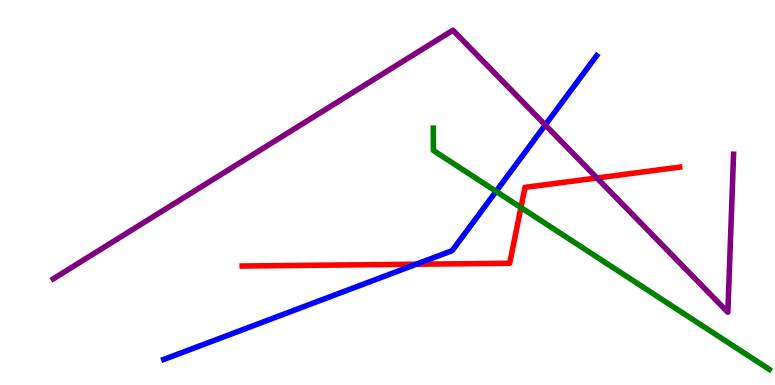[{'lines': ['blue', 'red'], 'intersections': [{'x': 5.37, 'y': 3.14}]}, {'lines': ['green', 'red'], 'intersections': [{'x': 6.72, 'y': 4.61}]}, {'lines': ['purple', 'red'], 'intersections': [{'x': 7.7, 'y': 5.38}]}, {'lines': ['blue', 'green'], 'intersections': [{'x': 6.4, 'y': 5.03}]}, {'lines': ['blue', 'purple'], 'intersections': [{'x': 7.04, 'y': 6.75}]}, {'lines': ['green', 'purple'], 'intersections': []}]